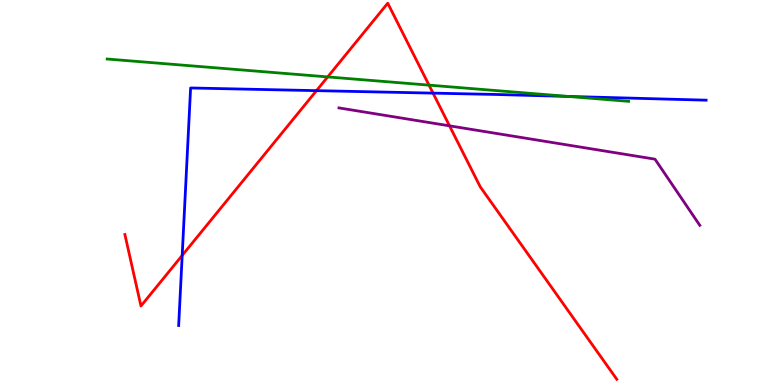[{'lines': ['blue', 'red'], 'intersections': [{'x': 2.35, 'y': 3.37}, {'x': 4.08, 'y': 7.65}, {'x': 5.59, 'y': 7.58}]}, {'lines': ['green', 'red'], 'intersections': [{'x': 4.23, 'y': 8.0}, {'x': 5.54, 'y': 7.79}]}, {'lines': ['purple', 'red'], 'intersections': [{'x': 5.8, 'y': 6.73}]}, {'lines': ['blue', 'green'], 'intersections': [{'x': 7.33, 'y': 7.5}]}, {'lines': ['blue', 'purple'], 'intersections': []}, {'lines': ['green', 'purple'], 'intersections': []}]